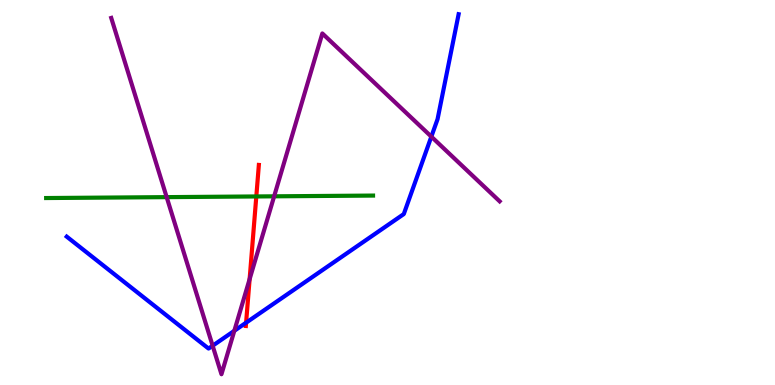[{'lines': ['blue', 'red'], 'intersections': [{'x': 3.18, 'y': 1.62}]}, {'lines': ['green', 'red'], 'intersections': [{'x': 3.31, 'y': 4.9}]}, {'lines': ['purple', 'red'], 'intersections': [{'x': 3.22, 'y': 2.75}]}, {'lines': ['blue', 'green'], 'intersections': []}, {'lines': ['blue', 'purple'], 'intersections': [{'x': 2.74, 'y': 1.02}, {'x': 3.02, 'y': 1.41}, {'x': 5.57, 'y': 6.45}]}, {'lines': ['green', 'purple'], 'intersections': [{'x': 2.15, 'y': 4.88}, {'x': 3.54, 'y': 4.9}]}]